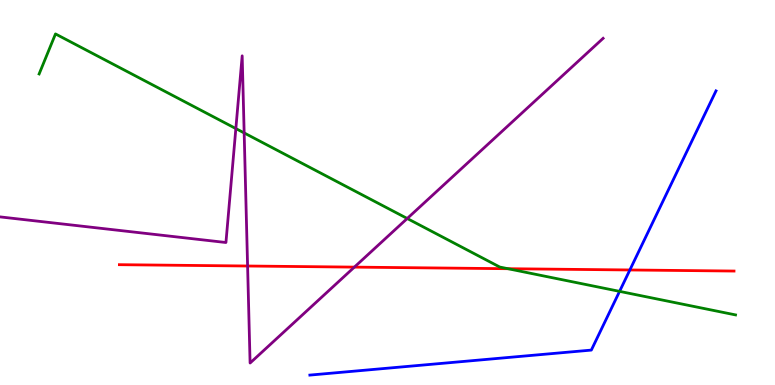[{'lines': ['blue', 'red'], 'intersections': [{'x': 8.13, 'y': 2.99}]}, {'lines': ['green', 'red'], 'intersections': [{'x': 6.55, 'y': 3.02}]}, {'lines': ['purple', 'red'], 'intersections': [{'x': 3.19, 'y': 3.09}, {'x': 4.57, 'y': 3.06}]}, {'lines': ['blue', 'green'], 'intersections': [{'x': 7.99, 'y': 2.43}]}, {'lines': ['blue', 'purple'], 'intersections': []}, {'lines': ['green', 'purple'], 'intersections': [{'x': 3.04, 'y': 6.66}, {'x': 3.15, 'y': 6.55}, {'x': 5.25, 'y': 4.32}]}]